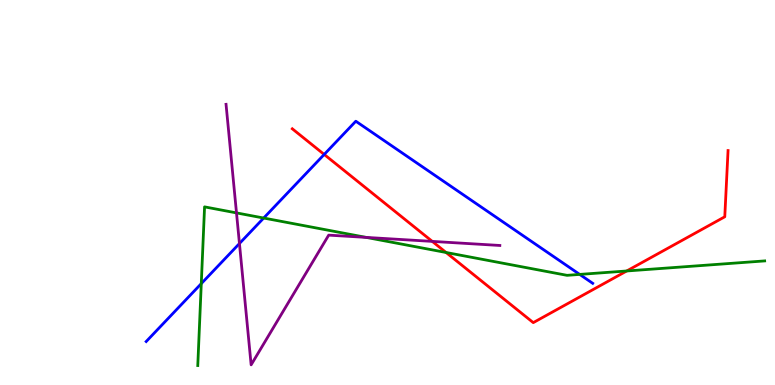[{'lines': ['blue', 'red'], 'intersections': [{'x': 4.18, 'y': 5.99}]}, {'lines': ['green', 'red'], 'intersections': [{'x': 5.76, 'y': 3.44}, {'x': 8.09, 'y': 2.96}]}, {'lines': ['purple', 'red'], 'intersections': [{'x': 5.58, 'y': 3.73}]}, {'lines': ['blue', 'green'], 'intersections': [{'x': 2.6, 'y': 2.63}, {'x': 3.4, 'y': 4.34}, {'x': 7.48, 'y': 2.87}]}, {'lines': ['blue', 'purple'], 'intersections': [{'x': 3.09, 'y': 3.67}]}, {'lines': ['green', 'purple'], 'intersections': [{'x': 3.05, 'y': 4.47}, {'x': 4.73, 'y': 3.83}]}]